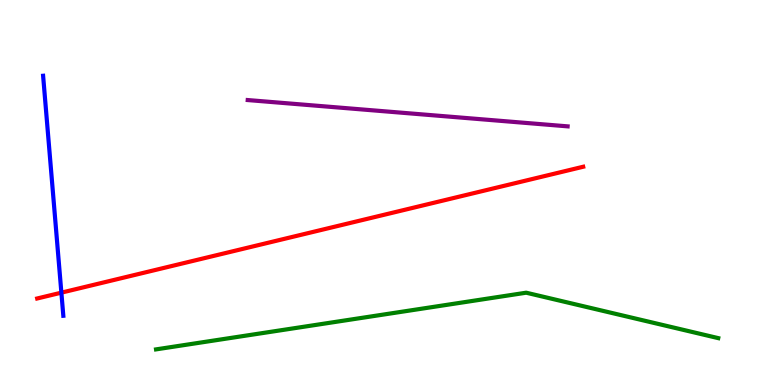[{'lines': ['blue', 'red'], 'intersections': [{'x': 0.792, 'y': 2.4}]}, {'lines': ['green', 'red'], 'intersections': []}, {'lines': ['purple', 'red'], 'intersections': []}, {'lines': ['blue', 'green'], 'intersections': []}, {'lines': ['blue', 'purple'], 'intersections': []}, {'lines': ['green', 'purple'], 'intersections': []}]